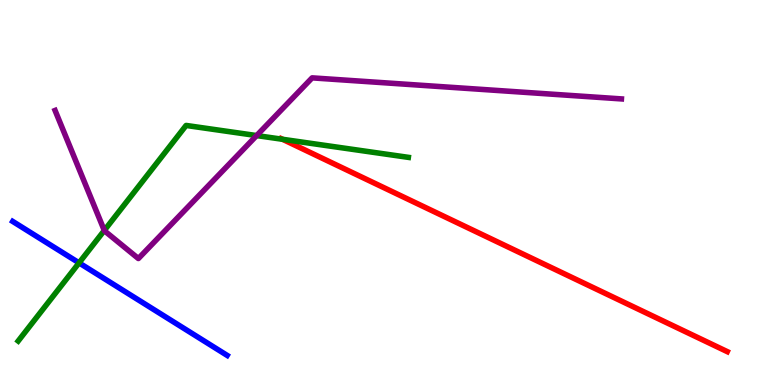[{'lines': ['blue', 'red'], 'intersections': []}, {'lines': ['green', 'red'], 'intersections': [{'x': 3.65, 'y': 6.38}]}, {'lines': ['purple', 'red'], 'intersections': []}, {'lines': ['blue', 'green'], 'intersections': [{'x': 1.02, 'y': 3.17}]}, {'lines': ['blue', 'purple'], 'intersections': []}, {'lines': ['green', 'purple'], 'intersections': [{'x': 1.35, 'y': 4.01}, {'x': 3.31, 'y': 6.48}]}]